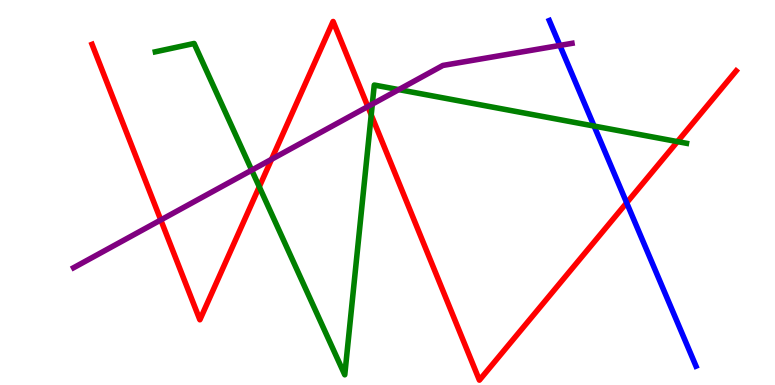[{'lines': ['blue', 'red'], 'intersections': [{'x': 8.09, 'y': 4.73}]}, {'lines': ['green', 'red'], 'intersections': [{'x': 3.35, 'y': 5.15}, {'x': 4.79, 'y': 7.02}, {'x': 8.74, 'y': 6.32}]}, {'lines': ['purple', 'red'], 'intersections': [{'x': 2.07, 'y': 4.29}, {'x': 3.5, 'y': 5.86}, {'x': 4.75, 'y': 7.23}]}, {'lines': ['blue', 'green'], 'intersections': [{'x': 7.67, 'y': 6.73}]}, {'lines': ['blue', 'purple'], 'intersections': [{'x': 7.22, 'y': 8.82}]}, {'lines': ['green', 'purple'], 'intersections': [{'x': 3.25, 'y': 5.58}, {'x': 4.8, 'y': 7.3}, {'x': 5.15, 'y': 7.67}]}]